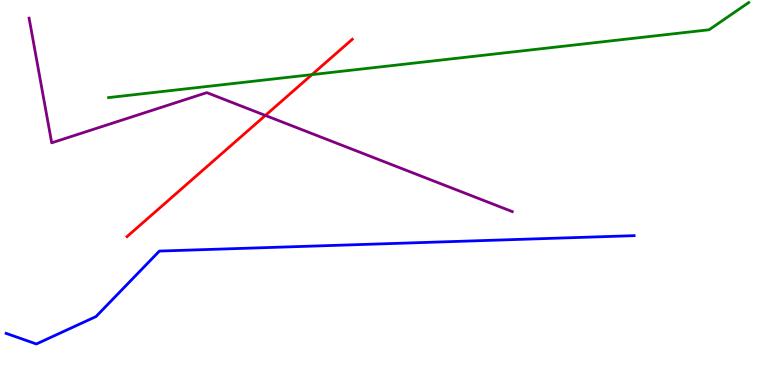[{'lines': ['blue', 'red'], 'intersections': []}, {'lines': ['green', 'red'], 'intersections': [{'x': 4.03, 'y': 8.06}]}, {'lines': ['purple', 'red'], 'intersections': [{'x': 3.42, 'y': 7.0}]}, {'lines': ['blue', 'green'], 'intersections': []}, {'lines': ['blue', 'purple'], 'intersections': []}, {'lines': ['green', 'purple'], 'intersections': []}]